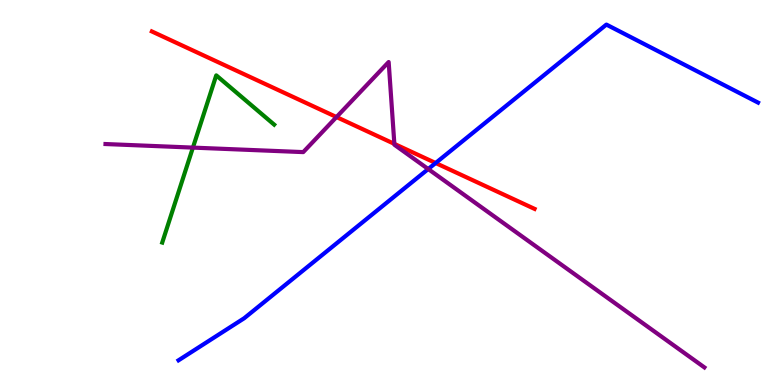[{'lines': ['blue', 'red'], 'intersections': [{'x': 5.62, 'y': 5.77}]}, {'lines': ['green', 'red'], 'intersections': []}, {'lines': ['purple', 'red'], 'intersections': [{'x': 4.34, 'y': 6.96}, {'x': 5.09, 'y': 6.26}]}, {'lines': ['blue', 'green'], 'intersections': []}, {'lines': ['blue', 'purple'], 'intersections': [{'x': 5.53, 'y': 5.61}]}, {'lines': ['green', 'purple'], 'intersections': [{'x': 2.49, 'y': 6.17}]}]